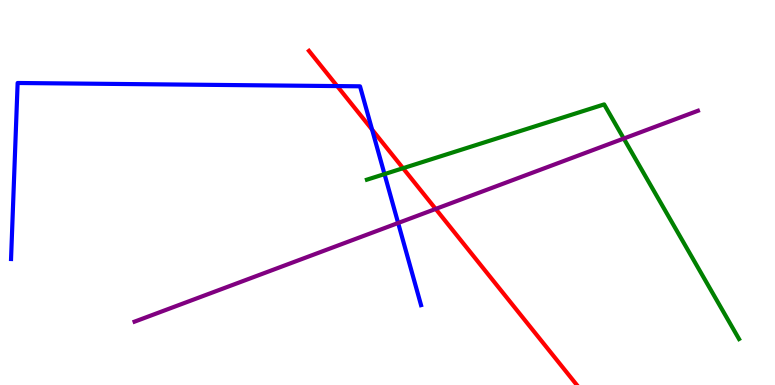[{'lines': ['blue', 'red'], 'intersections': [{'x': 4.35, 'y': 7.76}, {'x': 4.8, 'y': 6.63}]}, {'lines': ['green', 'red'], 'intersections': [{'x': 5.2, 'y': 5.63}]}, {'lines': ['purple', 'red'], 'intersections': [{'x': 5.62, 'y': 4.57}]}, {'lines': ['blue', 'green'], 'intersections': [{'x': 4.96, 'y': 5.48}]}, {'lines': ['blue', 'purple'], 'intersections': [{'x': 5.14, 'y': 4.21}]}, {'lines': ['green', 'purple'], 'intersections': [{'x': 8.05, 'y': 6.4}]}]